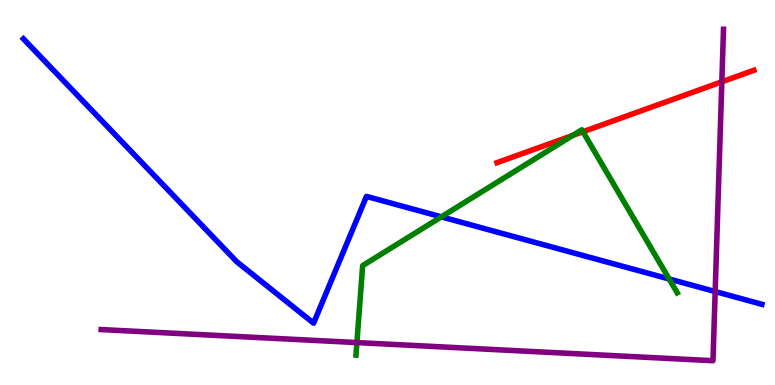[{'lines': ['blue', 'red'], 'intersections': []}, {'lines': ['green', 'red'], 'intersections': [{'x': 7.39, 'y': 6.48}, {'x': 7.52, 'y': 6.58}]}, {'lines': ['purple', 'red'], 'intersections': [{'x': 9.31, 'y': 7.88}]}, {'lines': ['blue', 'green'], 'intersections': [{'x': 5.69, 'y': 4.37}, {'x': 8.63, 'y': 2.75}]}, {'lines': ['blue', 'purple'], 'intersections': [{'x': 9.23, 'y': 2.43}]}, {'lines': ['green', 'purple'], 'intersections': [{'x': 4.61, 'y': 1.1}]}]